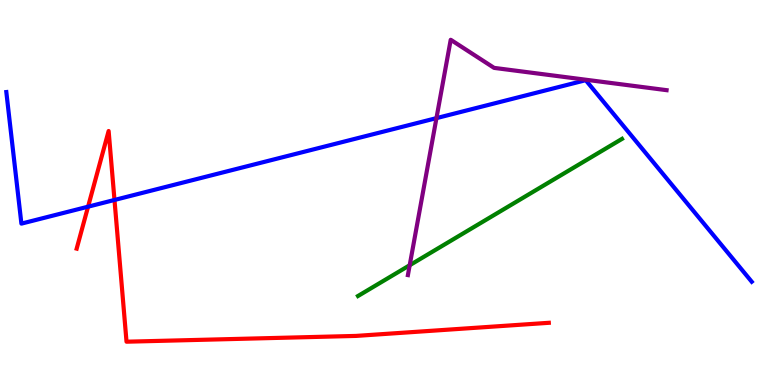[{'lines': ['blue', 'red'], 'intersections': [{'x': 1.14, 'y': 4.63}, {'x': 1.48, 'y': 4.81}]}, {'lines': ['green', 'red'], 'intersections': []}, {'lines': ['purple', 'red'], 'intersections': []}, {'lines': ['blue', 'green'], 'intersections': []}, {'lines': ['blue', 'purple'], 'intersections': [{'x': 5.63, 'y': 6.93}]}, {'lines': ['green', 'purple'], 'intersections': [{'x': 5.29, 'y': 3.11}]}]